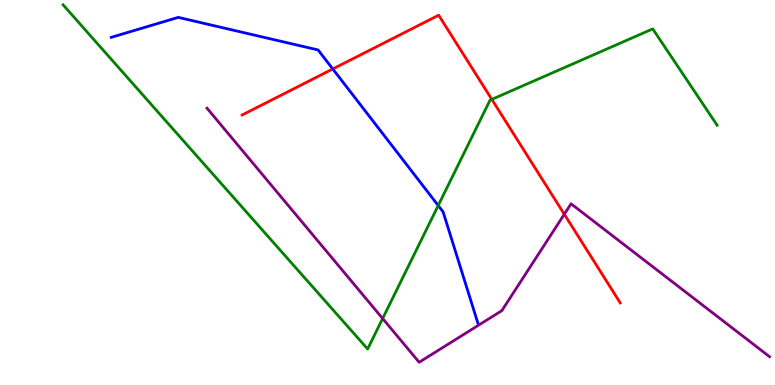[{'lines': ['blue', 'red'], 'intersections': [{'x': 4.29, 'y': 8.21}]}, {'lines': ['green', 'red'], 'intersections': [{'x': 6.35, 'y': 7.42}]}, {'lines': ['purple', 'red'], 'intersections': [{'x': 7.28, 'y': 4.44}]}, {'lines': ['blue', 'green'], 'intersections': [{'x': 5.65, 'y': 4.66}]}, {'lines': ['blue', 'purple'], 'intersections': []}, {'lines': ['green', 'purple'], 'intersections': [{'x': 4.94, 'y': 1.73}]}]